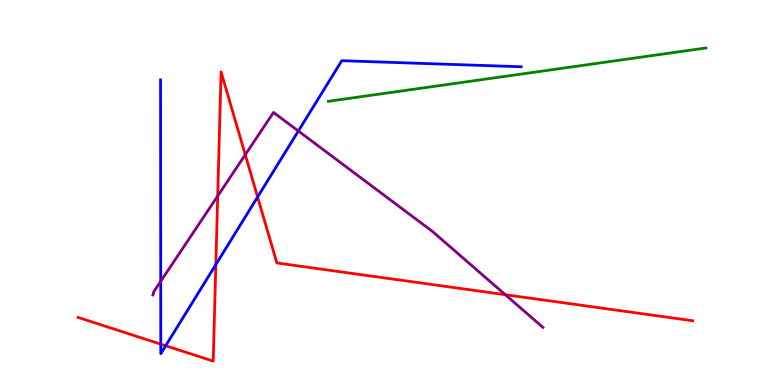[{'lines': ['blue', 'red'], 'intersections': [{'x': 2.07, 'y': 1.06}, {'x': 2.14, 'y': 1.02}, {'x': 2.79, 'y': 3.13}, {'x': 3.32, 'y': 4.88}]}, {'lines': ['green', 'red'], 'intersections': []}, {'lines': ['purple', 'red'], 'intersections': [{'x': 2.81, 'y': 4.91}, {'x': 3.16, 'y': 5.98}, {'x': 6.52, 'y': 2.35}]}, {'lines': ['blue', 'green'], 'intersections': []}, {'lines': ['blue', 'purple'], 'intersections': [{'x': 2.07, 'y': 2.69}, {'x': 3.85, 'y': 6.6}]}, {'lines': ['green', 'purple'], 'intersections': []}]